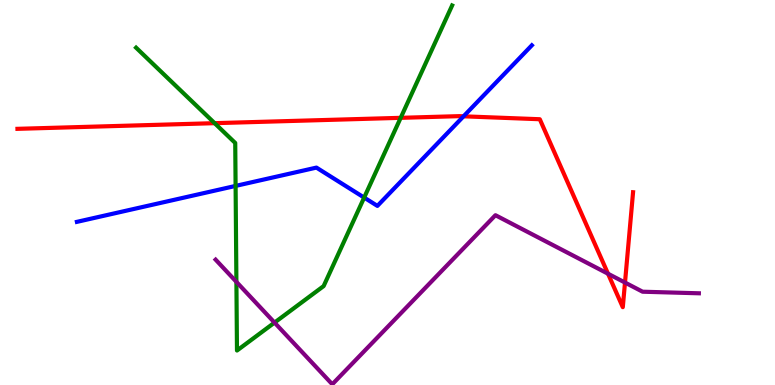[{'lines': ['blue', 'red'], 'intersections': [{'x': 5.98, 'y': 6.98}]}, {'lines': ['green', 'red'], 'intersections': [{'x': 2.77, 'y': 6.8}, {'x': 5.17, 'y': 6.94}]}, {'lines': ['purple', 'red'], 'intersections': [{'x': 7.85, 'y': 2.89}, {'x': 8.06, 'y': 2.66}]}, {'lines': ['blue', 'green'], 'intersections': [{'x': 3.04, 'y': 5.17}, {'x': 4.7, 'y': 4.87}]}, {'lines': ['blue', 'purple'], 'intersections': []}, {'lines': ['green', 'purple'], 'intersections': [{'x': 3.05, 'y': 2.68}, {'x': 3.54, 'y': 1.62}]}]